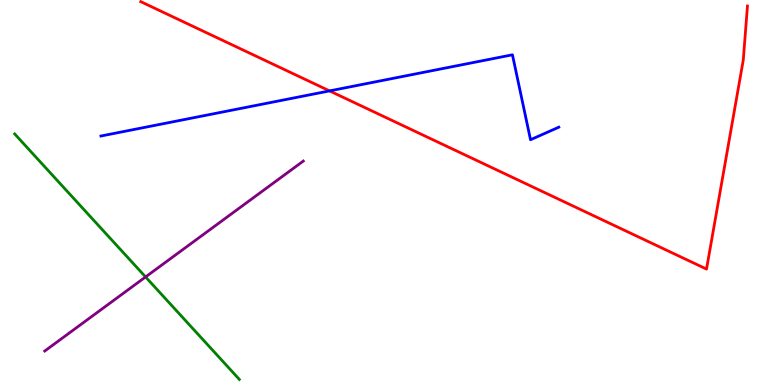[{'lines': ['blue', 'red'], 'intersections': [{'x': 4.25, 'y': 7.64}]}, {'lines': ['green', 'red'], 'intersections': []}, {'lines': ['purple', 'red'], 'intersections': []}, {'lines': ['blue', 'green'], 'intersections': []}, {'lines': ['blue', 'purple'], 'intersections': []}, {'lines': ['green', 'purple'], 'intersections': [{'x': 1.88, 'y': 2.81}]}]